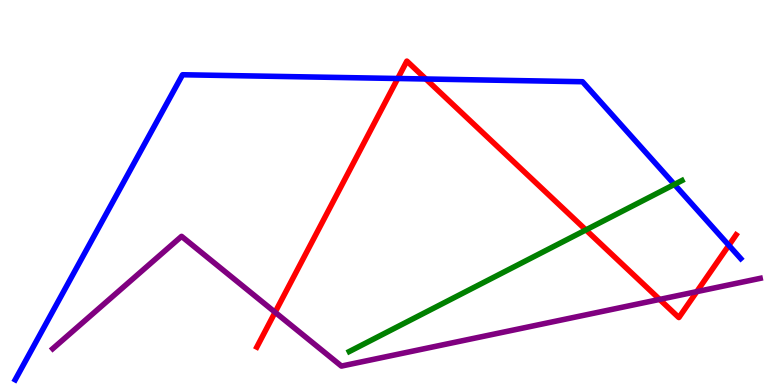[{'lines': ['blue', 'red'], 'intersections': [{'x': 5.13, 'y': 7.96}, {'x': 5.49, 'y': 7.95}, {'x': 9.4, 'y': 3.63}]}, {'lines': ['green', 'red'], 'intersections': [{'x': 7.56, 'y': 4.03}]}, {'lines': ['purple', 'red'], 'intersections': [{'x': 3.55, 'y': 1.89}, {'x': 8.51, 'y': 2.22}, {'x': 8.99, 'y': 2.43}]}, {'lines': ['blue', 'green'], 'intersections': [{'x': 8.7, 'y': 5.21}]}, {'lines': ['blue', 'purple'], 'intersections': []}, {'lines': ['green', 'purple'], 'intersections': []}]